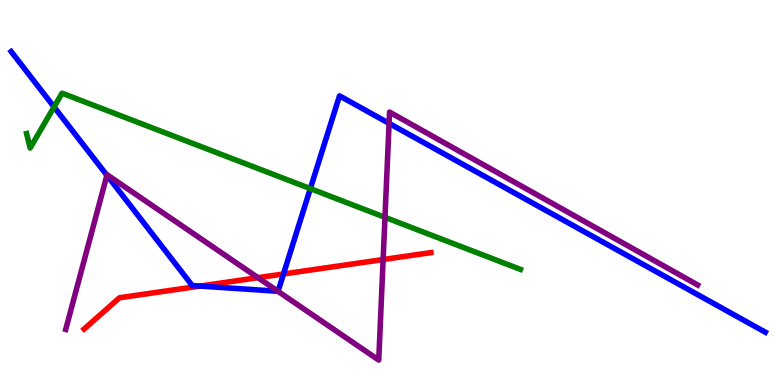[{'lines': ['blue', 'red'], 'intersections': [{'x': 2.58, 'y': 2.57}, {'x': 3.66, 'y': 2.88}]}, {'lines': ['green', 'red'], 'intersections': []}, {'lines': ['purple', 'red'], 'intersections': [{'x': 3.33, 'y': 2.79}, {'x': 4.94, 'y': 3.26}]}, {'lines': ['blue', 'green'], 'intersections': [{'x': 0.697, 'y': 7.22}, {'x': 4.0, 'y': 5.1}]}, {'lines': ['blue', 'purple'], 'intersections': [{'x': 1.38, 'y': 5.45}, {'x': 3.59, 'y': 2.43}, {'x': 5.02, 'y': 6.8}]}, {'lines': ['green', 'purple'], 'intersections': [{'x': 4.97, 'y': 4.36}]}]